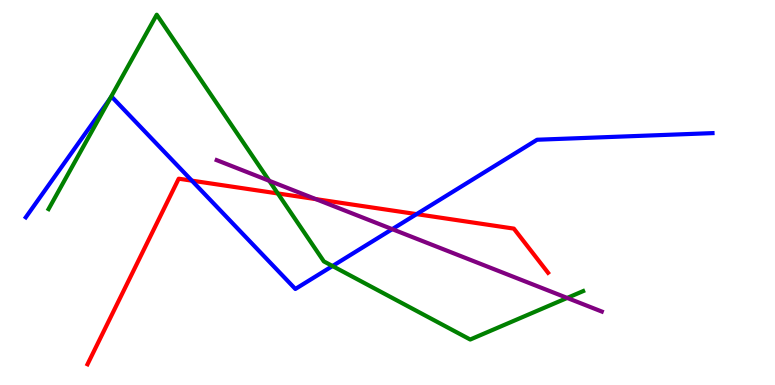[{'lines': ['blue', 'red'], 'intersections': [{'x': 2.48, 'y': 5.31}, {'x': 5.38, 'y': 4.44}]}, {'lines': ['green', 'red'], 'intersections': [{'x': 3.58, 'y': 4.98}]}, {'lines': ['purple', 'red'], 'intersections': [{'x': 4.08, 'y': 4.83}]}, {'lines': ['blue', 'green'], 'intersections': [{'x': 1.42, 'y': 7.44}, {'x': 4.29, 'y': 3.09}]}, {'lines': ['blue', 'purple'], 'intersections': [{'x': 5.06, 'y': 4.05}]}, {'lines': ['green', 'purple'], 'intersections': [{'x': 3.47, 'y': 5.3}, {'x': 7.32, 'y': 2.26}]}]